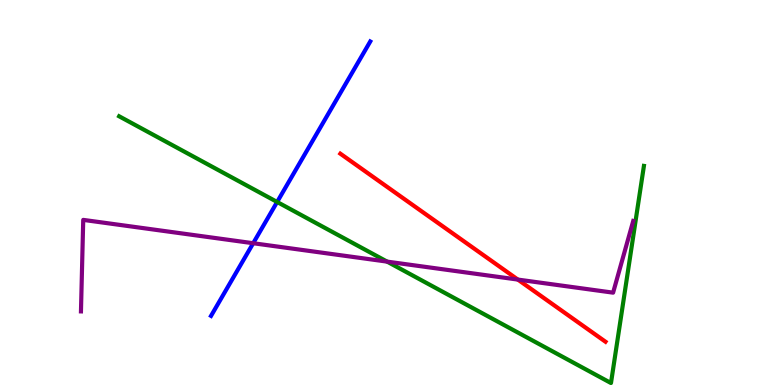[{'lines': ['blue', 'red'], 'intersections': []}, {'lines': ['green', 'red'], 'intersections': []}, {'lines': ['purple', 'red'], 'intersections': [{'x': 6.68, 'y': 2.74}]}, {'lines': ['blue', 'green'], 'intersections': [{'x': 3.58, 'y': 4.75}]}, {'lines': ['blue', 'purple'], 'intersections': [{'x': 3.27, 'y': 3.68}]}, {'lines': ['green', 'purple'], 'intersections': [{'x': 4.99, 'y': 3.2}]}]